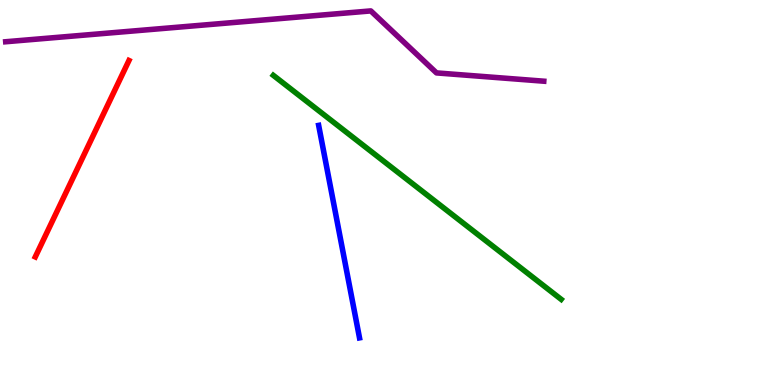[{'lines': ['blue', 'red'], 'intersections': []}, {'lines': ['green', 'red'], 'intersections': []}, {'lines': ['purple', 'red'], 'intersections': []}, {'lines': ['blue', 'green'], 'intersections': []}, {'lines': ['blue', 'purple'], 'intersections': []}, {'lines': ['green', 'purple'], 'intersections': []}]